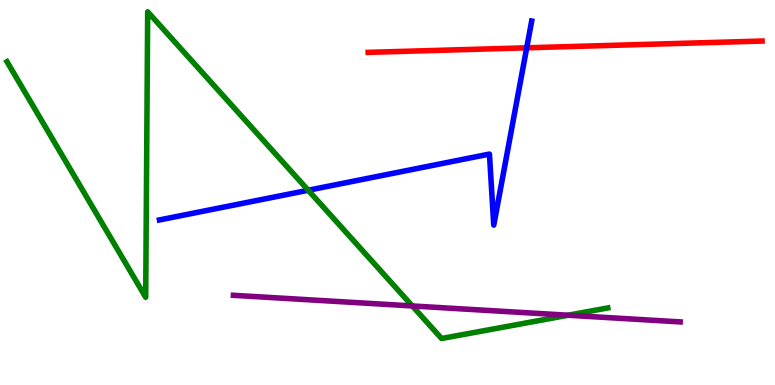[{'lines': ['blue', 'red'], 'intersections': [{'x': 6.8, 'y': 8.76}]}, {'lines': ['green', 'red'], 'intersections': []}, {'lines': ['purple', 'red'], 'intersections': []}, {'lines': ['blue', 'green'], 'intersections': [{'x': 3.98, 'y': 5.06}]}, {'lines': ['blue', 'purple'], 'intersections': []}, {'lines': ['green', 'purple'], 'intersections': [{'x': 5.32, 'y': 2.05}, {'x': 7.33, 'y': 1.81}]}]